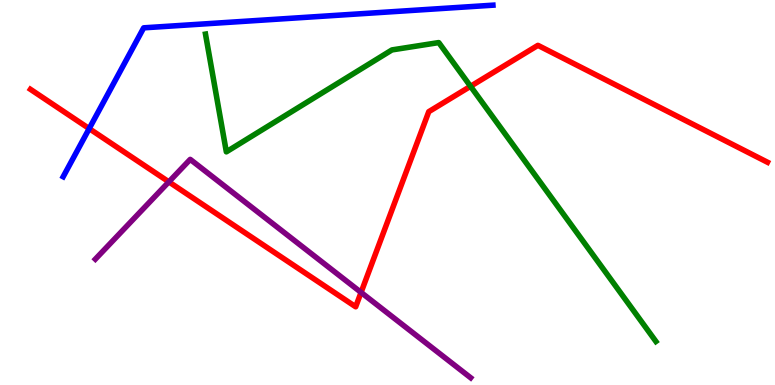[{'lines': ['blue', 'red'], 'intersections': [{'x': 1.15, 'y': 6.66}]}, {'lines': ['green', 'red'], 'intersections': [{'x': 6.07, 'y': 7.76}]}, {'lines': ['purple', 'red'], 'intersections': [{'x': 2.18, 'y': 5.28}, {'x': 4.66, 'y': 2.4}]}, {'lines': ['blue', 'green'], 'intersections': []}, {'lines': ['blue', 'purple'], 'intersections': []}, {'lines': ['green', 'purple'], 'intersections': []}]